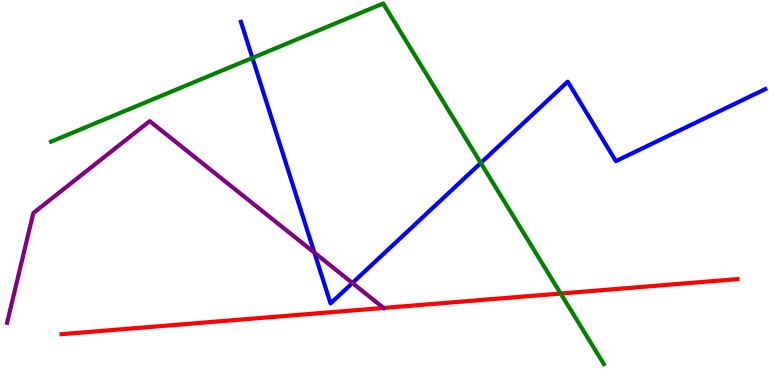[{'lines': ['blue', 'red'], 'intersections': []}, {'lines': ['green', 'red'], 'intersections': [{'x': 7.23, 'y': 2.38}]}, {'lines': ['purple', 'red'], 'intersections': [{'x': 4.95, 'y': 2.0}]}, {'lines': ['blue', 'green'], 'intersections': [{'x': 3.26, 'y': 8.5}, {'x': 6.2, 'y': 5.77}]}, {'lines': ['blue', 'purple'], 'intersections': [{'x': 4.06, 'y': 3.44}, {'x': 4.55, 'y': 2.65}]}, {'lines': ['green', 'purple'], 'intersections': []}]